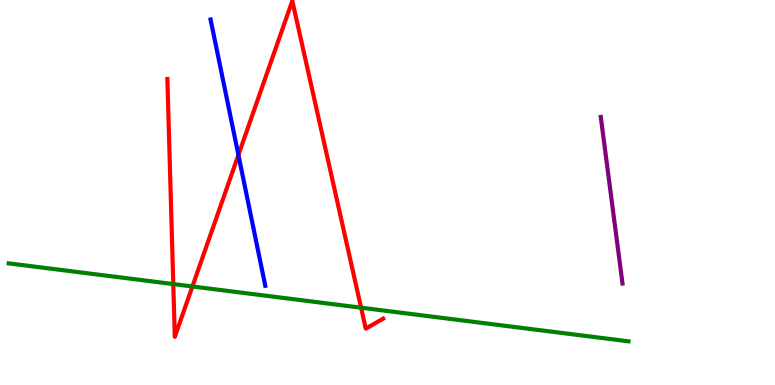[{'lines': ['blue', 'red'], 'intersections': [{'x': 3.08, 'y': 5.97}]}, {'lines': ['green', 'red'], 'intersections': [{'x': 2.24, 'y': 2.62}, {'x': 2.48, 'y': 2.56}, {'x': 4.66, 'y': 2.01}]}, {'lines': ['purple', 'red'], 'intersections': []}, {'lines': ['blue', 'green'], 'intersections': []}, {'lines': ['blue', 'purple'], 'intersections': []}, {'lines': ['green', 'purple'], 'intersections': []}]